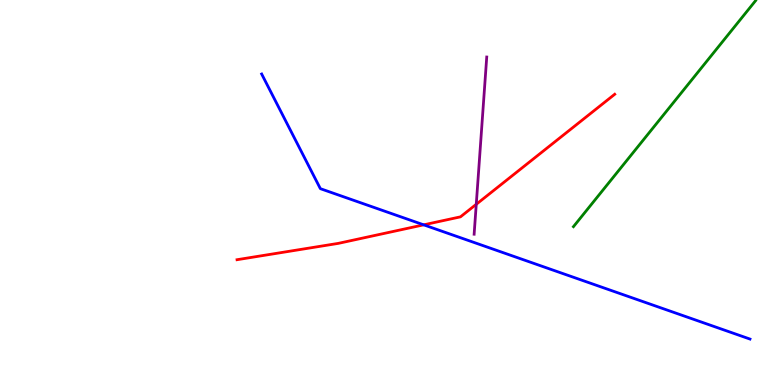[{'lines': ['blue', 'red'], 'intersections': [{'x': 5.47, 'y': 4.16}]}, {'lines': ['green', 'red'], 'intersections': []}, {'lines': ['purple', 'red'], 'intersections': [{'x': 6.15, 'y': 4.69}]}, {'lines': ['blue', 'green'], 'intersections': []}, {'lines': ['blue', 'purple'], 'intersections': []}, {'lines': ['green', 'purple'], 'intersections': []}]